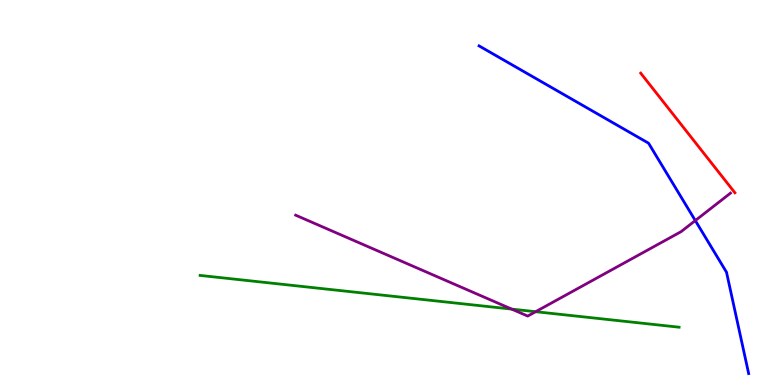[{'lines': ['blue', 'red'], 'intersections': []}, {'lines': ['green', 'red'], 'intersections': []}, {'lines': ['purple', 'red'], 'intersections': []}, {'lines': ['blue', 'green'], 'intersections': []}, {'lines': ['blue', 'purple'], 'intersections': [{'x': 8.97, 'y': 4.27}]}, {'lines': ['green', 'purple'], 'intersections': [{'x': 6.6, 'y': 1.97}, {'x': 6.91, 'y': 1.9}]}]